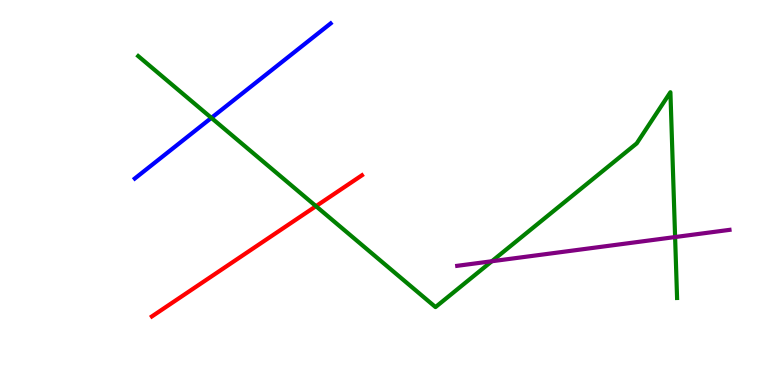[{'lines': ['blue', 'red'], 'intersections': []}, {'lines': ['green', 'red'], 'intersections': [{'x': 4.08, 'y': 4.64}]}, {'lines': ['purple', 'red'], 'intersections': []}, {'lines': ['blue', 'green'], 'intersections': [{'x': 2.73, 'y': 6.94}]}, {'lines': ['blue', 'purple'], 'intersections': []}, {'lines': ['green', 'purple'], 'intersections': [{'x': 6.35, 'y': 3.21}, {'x': 8.71, 'y': 3.84}]}]